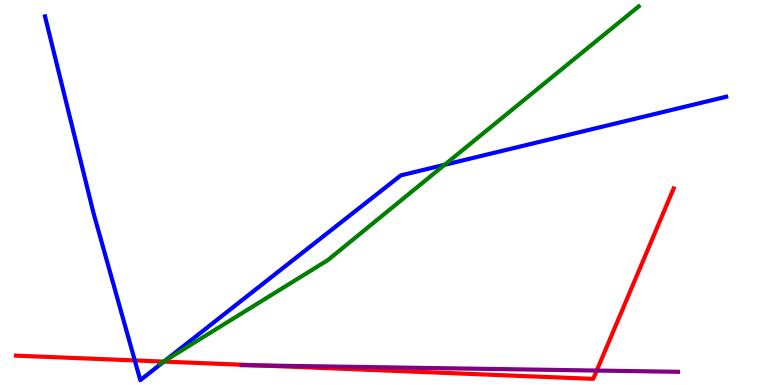[{'lines': ['blue', 'red'], 'intersections': [{'x': 1.74, 'y': 0.638}, {'x': 2.11, 'y': 0.608}]}, {'lines': ['green', 'red'], 'intersections': [{'x': 2.11, 'y': 0.608}]}, {'lines': ['purple', 'red'], 'intersections': [{'x': 3.35, 'y': 0.508}, {'x': 7.7, 'y': 0.375}]}, {'lines': ['blue', 'green'], 'intersections': [{'x': 2.13, 'y': 0.63}, {'x': 5.74, 'y': 5.72}]}, {'lines': ['blue', 'purple'], 'intersections': []}, {'lines': ['green', 'purple'], 'intersections': []}]